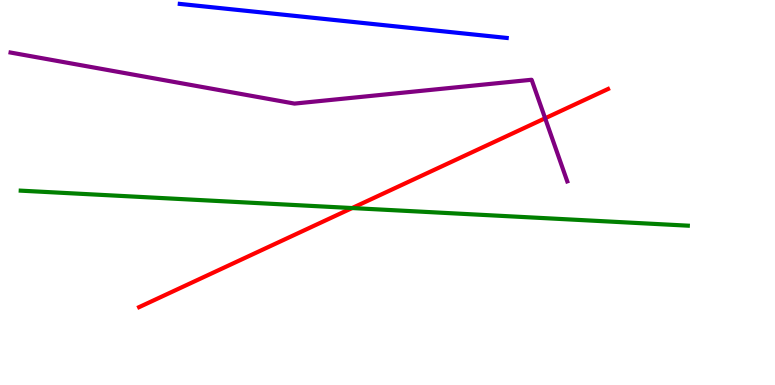[{'lines': ['blue', 'red'], 'intersections': []}, {'lines': ['green', 'red'], 'intersections': [{'x': 4.54, 'y': 4.6}]}, {'lines': ['purple', 'red'], 'intersections': [{'x': 7.03, 'y': 6.93}]}, {'lines': ['blue', 'green'], 'intersections': []}, {'lines': ['blue', 'purple'], 'intersections': []}, {'lines': ['green', 'purple'], 'intersections': []}]